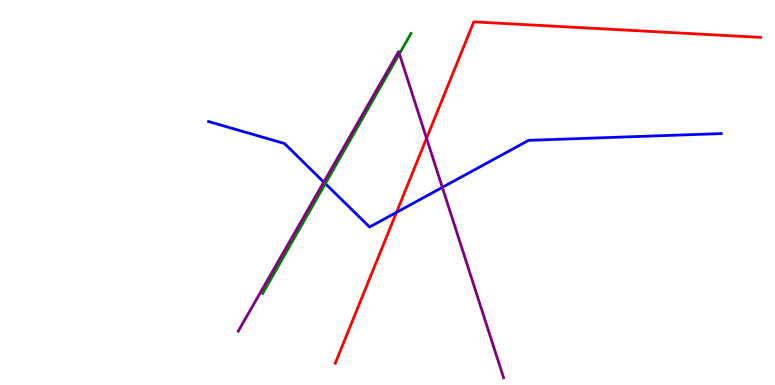[{'lines': ['blue', 'red'], 'intersections': [{'x': 5.12, 'y': 4.48}]}, {'lines': ['green', 'red'], 'intersections': []}, {'lines': ['purple', 'red'], 'intersections': [{'x': 5.5, 'y': 6.41}]}, {'lines': ['blue', 'green'], 'intersections': [{'x': 4.2, 'y': 5.23}]}, {'lines': ['blue', 'purple'], 'intersections': [{'x': 4.18, 'y': 5.27}, {'x': 5.71, 'y': 5.13}]}, {'lines': ['green', 'purple'], 'intersections': [{'x': 5.15, 'y': 8.6}]}]